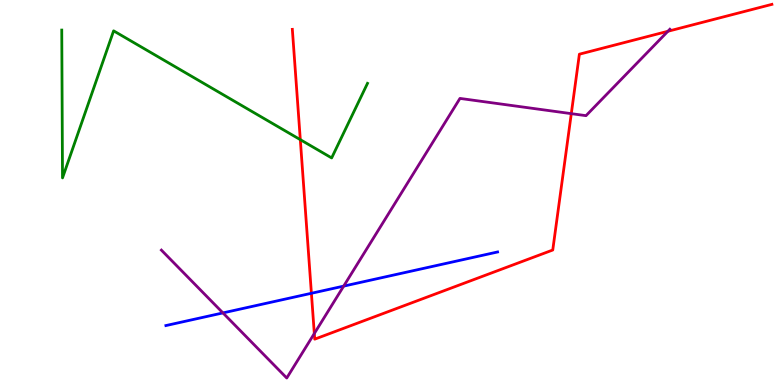[{'lines': ['blue', 'red'], 'intersections': [{'x': 4.02, 'y': 2.38}]}, {'lines': ['green', 'red'], 'intersections': [{'x': 3.87, 'y': 6.37}]}, {'lines': ['purple', 'red'], 'intersections': [{'x': 4.06, 'y': 1.34}, {'x': 7.37, 'y': 7.05}, {'x': 8.62, 'y': 9.19}]}, {'lines': ['blue', 'green'], 'intersections': []}, {'lines': ['blue', 'purple'], 'intersections': [{'x': 2.88, 'y': 1.87}, {'x': 4.43, 'y': 2.57}]}, {'lines': ['green', 'purple'], 'intersections': []}]